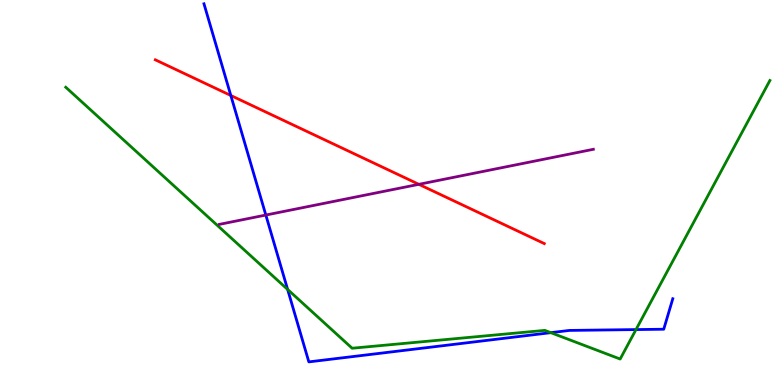[{'lines': ['blue', 'red'], 'intersections': [{'x': 2.98, 'y': 7.52}]}, {'lines': ['green', 'red'], 'intersections': []}, {'lines': ['purple', 'red'], 'intersections': [{'x': 5.4, 'y': 5.21}]}, {'lines': ['blue', 'green'], 'intersections': [{'x': 3.71, 'y': 2.48}, {'x': 7.11, 'y': 1.36}, {'x': 8.21, 'y': 1.44}]}, {'lines': ['blue', 'purple'], 'intersections': [{'x': 3.43, 'y': 4.41}]}, {'lines': ['green', 'purple'], 'intersections': []}]